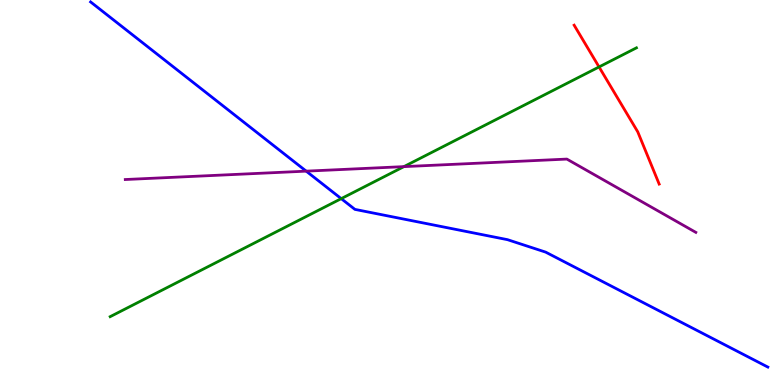[{'lines': ['blue', 'red'], 'intersections': []}, {'lines': ['green', 'red'], 'intersections': [{'x': 7.73, 'y': 8.26}]}, {'lines': ['purple', 'red'], 'intersections': []}, {'lines': ['blue', 'green'], 'intersections': [{'x': 4.4, 'y': 4.84}]}, {'lines': ['blue', 'purple'], 'intersections': [{'x': 3.95, 'y': 5.55}]}, {'lines': ['green', 'purple'], 'intersections': [{'x': 5.21, 'y': 5.67}]}]